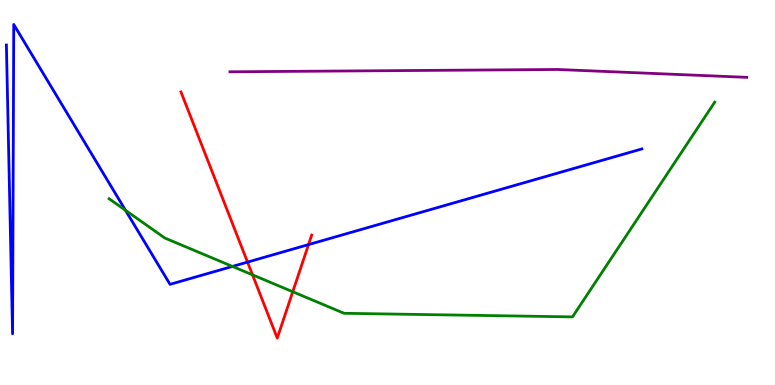[{'lines': ['blue', 'red'], 'intersections': [{'x': 3.19, 'y': 3.19}, {'x': 3.98, 'y': 3.65}]}, {'lines': ['green', 'red'], 'intersections': [{'x': 3.26, 'y': 2.86}, {'x': 3.78, 'y': 2.42}]}, {'lines': ['purple', 'red'], 'intersections': []}, {'lines': ['blue', 'green'], 'intersections': [{'x': 1.62, 'y': 4.54}, {'x': 3.0, 'y': 3.08}]}, {'lines': ['blue', 'purple'], 'intersections': []}, {'lines': ['green', 'purple'], 'intersections': []}]